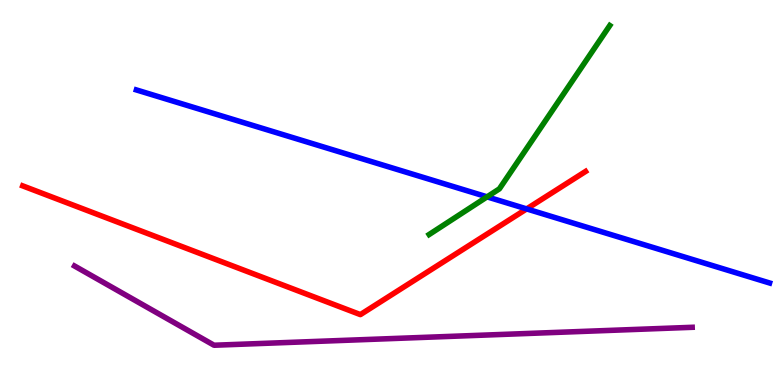[{'lines': ['blue', 'red'], 'intersections': [{'x': 6.8, 'y': 4.57}]}, {'lines': ['green', 'red'], 'intersections': []}, {'lines': ['purple', 'red'], 'intersections': []}, {'lines': ['blue', 'green'], 'intersections': [{'x': 6.28, 'y': 4.89}]}, {'lines': ['blue', 'purple'], 'intersections': []}, {'lines': ['green', 'purple'], 'intersections': []}]